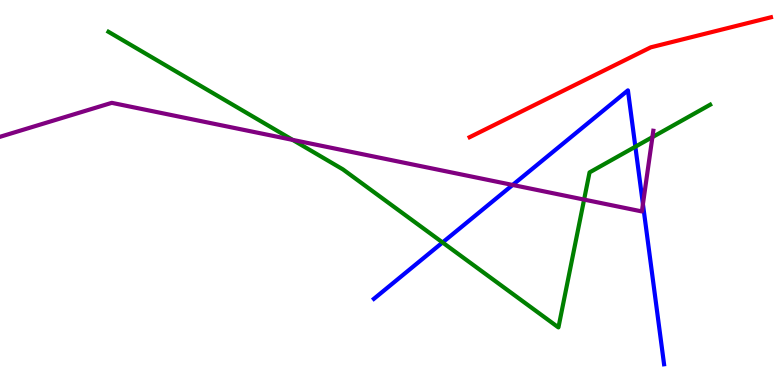[{'lines': ['blue', 'red'], 'intersections': []}, {'lines': ['green', 'red'], 'intersections': []}, {'lines': ['purple', 'red'], 'intersections': []}, {'lines': ['blue', 'green'], 'intersections': [{'x': 5.71, 'y': 3.7}, {'x': 8.2, 'y': 6.19}]}, {'lines': ['blue', 'purple'], 'intersections': [{'x': 6.61, 'y': 5.2}, {'x': 8.3, 'y': 4.7}]}, {'lines': ['green', 'purple'], 'intersections': [{'x': 3.78, 'y': 6.37}, {'x': 7.54, 'y': 4.82}, {'x': 8.42, 'y': 6.44}]}]